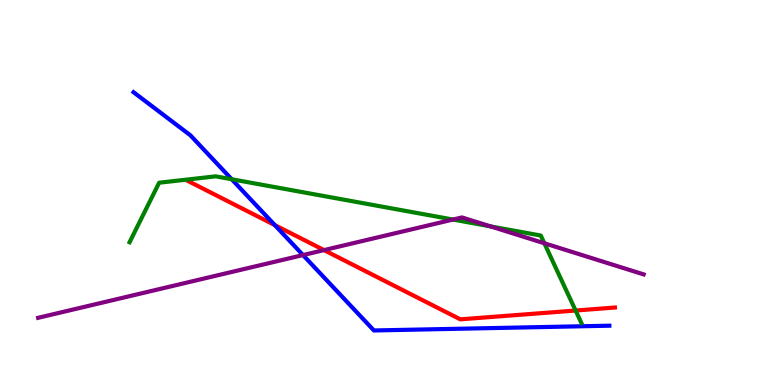[{'lines': ['blue', 'red'], 'intersections': [{'x': 3.55, 'y': 4.15}]}, {'lines': ['green', 'red'], 'intersections': [{'x': 7.43, 'y': 1.93}]}, {'lines': ['purple', 'red'], 'intersections': [{'x': 4.18, 'y': 3.5}]}, {'lines': ['blue', 'green'], 'intersections': [{'x': 2.99, 'y': 5.34}]}, {'lines': ['blue', 'purple'], 'intersections': [{'x': 3.91, 'y': 3.37}]}, {'lines': ['green', 'purple'], 'intersections': [{'x': 5.85, 'y': 4.3}, {'x': 6.33, 'y': 4.12}, {'x': 7.02, 'y': 3.68}]}]